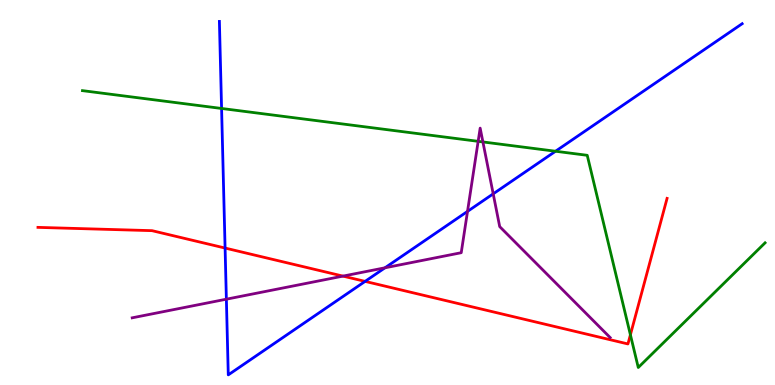[{'lines': ['blue', 'red'], 'intersections': [{'x': 2.9, 'y': 3.56}, {'x': 4.71, 'y': 2.69}]}, {'lines': ['green', 'red'], 'intersections': [{'x': 8.13, 'y': 1.3}]}, {'lines': ['purple', 'red'], 'intersections': [{'x': 4.43, 'y': 2.83}]}, {'lines': ['blue', 'green'], 'intersections': [{'x': 2.86, 'y': 7.18}, {'x': 7.17, 'y': 6.07}]}, {'lines': ['blue', 'purple'], 'intersections': [{'x': 2.92, 'y': 2.23}, {'x': 4.97, 'y': 3.04}, {'x': 6.03, 'y': 4.51}, {'x': 6.36, 'y': 4.97}]}, {'lines': ['green', 'purple'], 'intersections': [{'x': 6.17, 'y': 6.33}, {'x': 6.23, 'y': 6.31}]}]